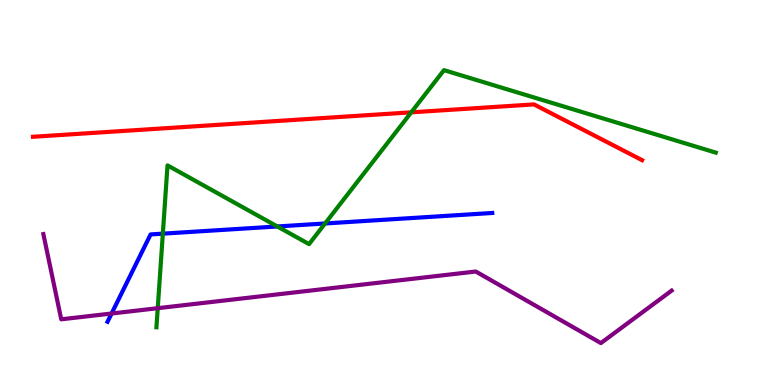[{'lines': ['blue', 'red'], 'intersections': []}, {'lines': ['green', 'red'], 'intersections': [{'x': 5.31, 'y': 7.08}]}, {'lines': ['purple', 'red'], 'intersections': []}, {'lines': ['blue', 'green'], 'intersections': [{'x': 2.1, 'y': 3.93}, {'x': 3.58, 'y': 4.12}, {'x': 4.19, 'y': 4.2}]}, {'lines': ['blue', 'purple'], 'intersections': [{'x': 1.44, 'y': 1.86}]}, {'lines': ['green', 'purple'], 'intersections': [{'x': 2.04, 'y': 2.0}]}]